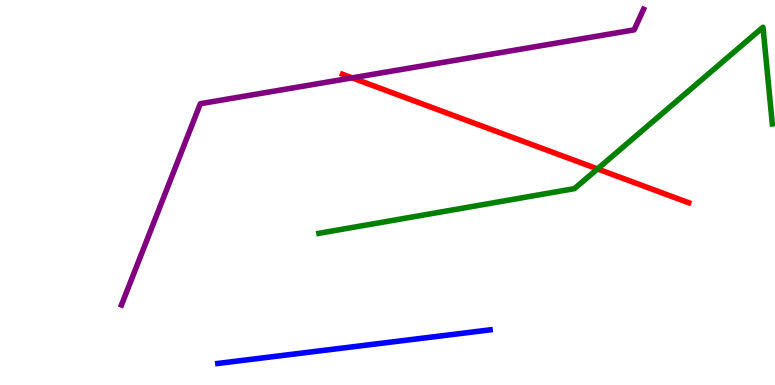[{'lines': ['blue', 'red'], 'intersections': []}, {'lines': ['green', 'red'], 'intersections': [{'x': 7.71, 'y': 5.61}]}, {'lines': ['purple', 'red'], 'intersections': [{'x': 4.54, 'y': 7.98}]}, {'lines': ['blue', 'green'], 'intersections': []}, {'lines': ['blue', 'purple'], 'intersections': []}, {'lines': ['green', 'purple'], 'intersections': []}]